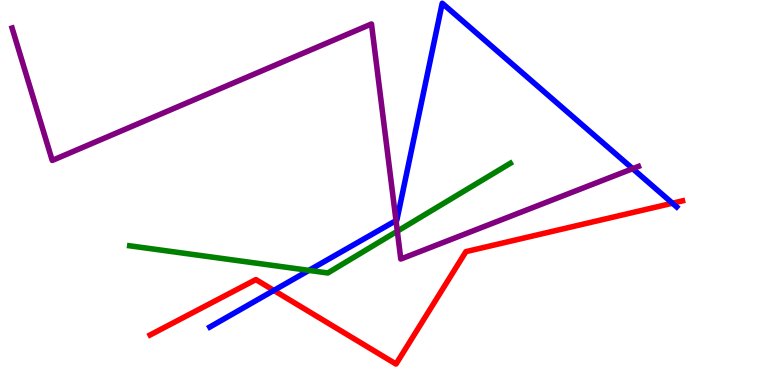[{'lines': ['blue', 'red'], 'intersections': [{'x': 3.53, 'y': 2.46}, {'x': 8.68, 'y': 4.72}]}, {'lines': ['green', 'red'], 'intersections': []}, {'lines': ['purple', 'red'], 'intersections': []}, {'lines': ['blue', 'green'], 'intersections': [{'x': 3.99, 'y': 2.98}]}, {'lines': ['blue', 'purple'], 'intersections': [{'x': 5.11, 'y': 4.27}, {'x': 8.16, 'y': 5.62}]}, {'lines': ['green', 'purple'], 'intersections': [{'x': 5.13, 'y': 4.0}]}]